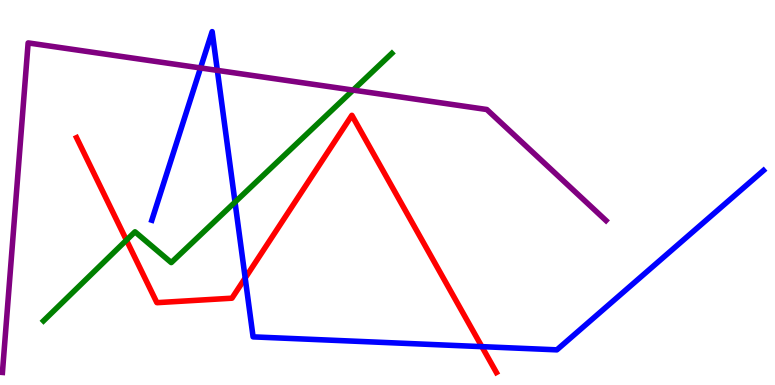[{'lines': ['blue', 'red'], 'intersections': [{'x': 3.16, 'y': 2.78}, {'x': 6.22, 'y': 0.996}]}, {'lines': ['green', 'red'], 'intersections': [{'x': 1.63, 'y': 3.76}]}, {'lines': ['purple', 'red'], 'intersections': []}, {'lines': ['blue', 'green'], 'intersections': [{'x': 3.03, 'y': 4.75}]}, {'lines': ['blue', 'purple'], 'intersections': [{'x': 2.59, 'y': 8.24}, {'x': 2.8, 'y': 8.17}]}, {'lines': ['green', 'purple'], 'intersections': [{'x': 4.56, 'y': 7.66}]}]